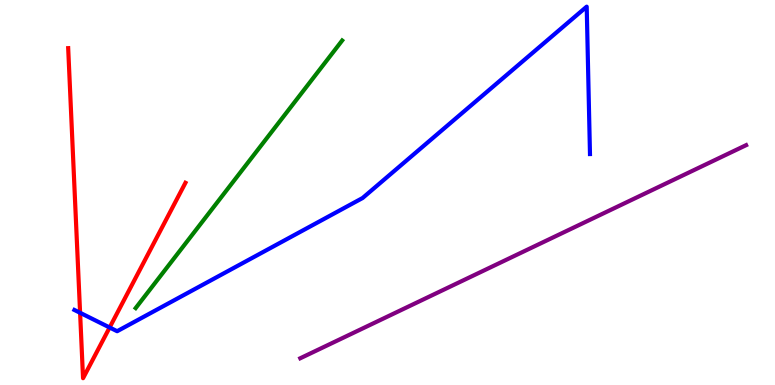[{'lines': ['blue', 'red'], 'intersections': [{'x': 1.03, 'y': 1.88}, {'x': 1.41, 'y': 1.49}]}, {'lines': ['green', 'red'], 'intersections': []}, {'lines': ['purple', 'red'], 'intersections': []}, {'lines': ['blue', 'green'], 'intersections': []}, {'lines': ['blue', 'purple'], 'intersections': []}, {'lines': ['green', 'purple'], 'intersections': []}]